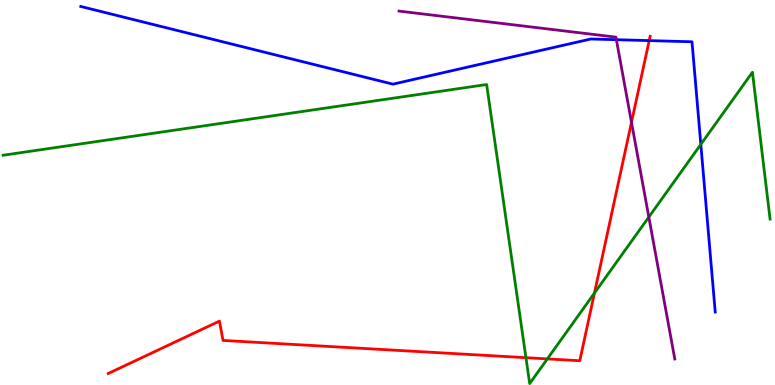[{'lines': ['blue', 'red'], 'intersections': [{'x': 8.38, 'y': 8.95}]}, {'lines': ['green', 'red'], 'intersections': [{'x': 6.79, 'y': 0.71}, {'x': 7.06, 'y': 0.678}, {'x': 7.67, 'y': 2.39}]}, {'lines': ['purple', 'red'], 'intersections': [{'x': 8.15, 'y': 6.82}]}, {'lines': ['blue', 'green'], 'intersections': [{'x': 9.04, 'y': 6.25}]}, {'lines': ['blue', 'purple'], 'intersections': [{'x': 7.95, 'y': 8.97}]}, {'lines': ['green', 'purple'], 'intersections': [{'x': 8.37, 'y': 4.36}]}]